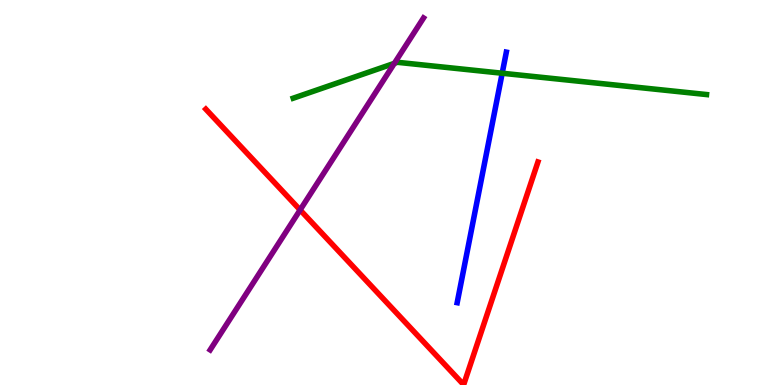[{'lines': ['blue', 'red'], 'intersections': []}, {'lines': ['green', 'red'], 'intersections': []}, {'lines': ['purple', 'red'], 'intersections': [{'x': 3.87, 'y': 4.55}]}, {'lines': ['blue', 'green'], 'intersections': [{'x': 6.48, 'y': 8.1}]}, {'lines': ['blue', 'purple'], 'intersections': []}, {'lines': ['green', 'purple'], 'intersections': [{'x': 5.09, 'y': 8.35}]}]